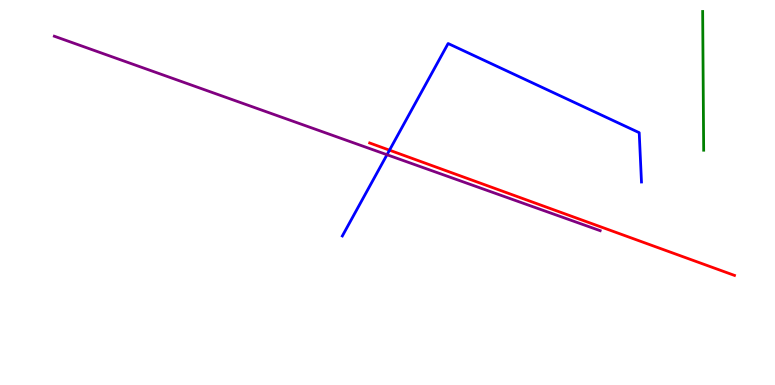[{'lines': ['blue', 'red'], 'intersections': [{'x': 5.03, 'y': 6.1}]}, {'lines': ['green', 'red'], 'intersections': []}, {'lines': ['purple', 'red'], 'intersections': []}, {'lines': ['blue', 'green'], 'intersections': []}, {'lines': ['blue', 'purple'], 'intersections': [{'x': 4.99, 'y': 5.98}]}, {'lines': ['green', 'purple'], 'intersections': []}]